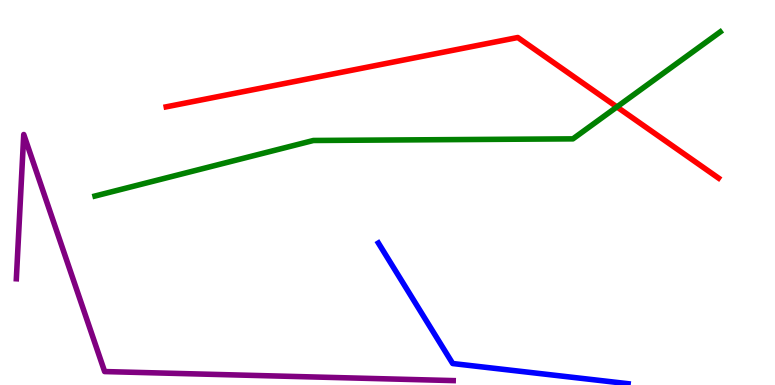[{'lines': ['blue', 'red'], 'intersections': []}, {'lines': ['green', 'red'], 'intersections': [{'x': 7.96, 'y': 7.22}]}, {'lines': ['purple', 'red'], 'intersections': []}, {'lines': ['blue', 'green'], 'intersections': []}, {'lines': ['blue', 'purple'], 'intersections': []}, {'lines': ['green', 'purple'], 'intersections': []}]